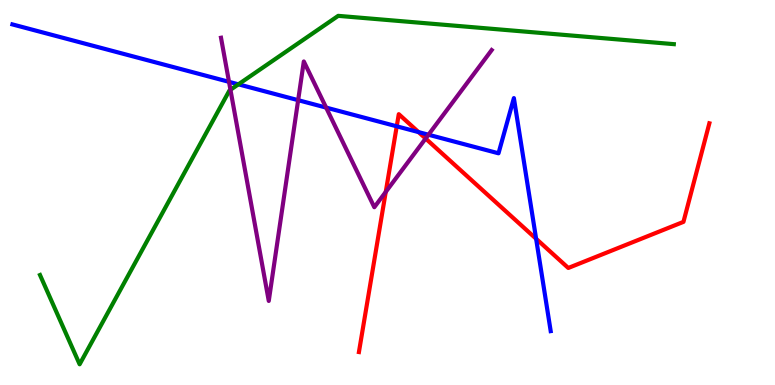[{'lines': ['blue', 'red'], 'intersections': [{'x': 5.12, 'y': 6.72}, {'x': 5.4, 'y': 6.57}, {'x': 6.92, 'y': 3.8}]}, {'lines': ['green', 'red'], 'intersections': []}, {'lines': ['purple', 'red'], 'intersections': [{'x': 4.98, 'y': 5.02}, {'x': 5.49, 'y': 6.4}]}, {'lines': ['blue', 'green'], 'intersections': [{'x': 3.08, 'y': 7.81}]}, {'lines': ['blue', 'purple'], 'intersections': [{'x': 2.95, 'y': 7.87}, {'x': 3.85, 'y': 7.4}, {'x': 4.21, 'y': 7.21}, {'x': 5.53, 'y': 6.5}]}, {'lines': ['green', 'purple'], 'intersections': [{'x': 2.97, 'y': 7.67}]}]